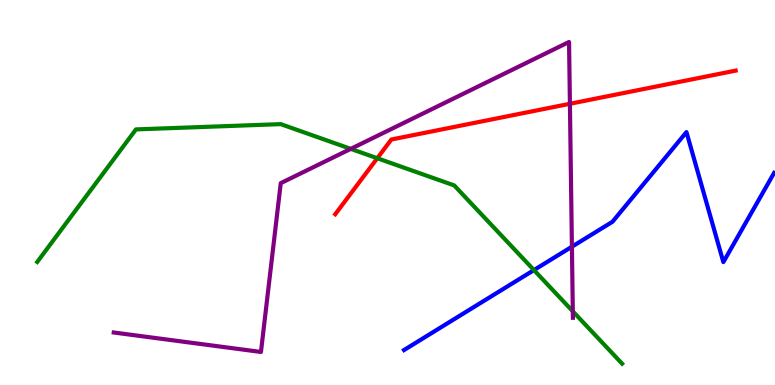[{'lines': ['blue', 'red'], 'intersections': []}, {'lines': ['green', 'red'], 'intersections': [{'x': 4.87, 'y': 5.89}]}, {'lines': ['purple', 'red'], 'intersections': [{'x': 7.35, 'y': 7.3}]}, {'lines': ['blue', 'green'], 'intersections': [{'x': 6.89, 'y': 2.98}]}, {'lines': ['blue', 'purple'], 'intersections': [{'x': 7.38, 'y': 3.59}]}, {'lines': ['green', 'purple'], 'intersections': [{'x': 4.53, 'y': 6.13}, {'x': 7.39, 'y': 1.91}]}]